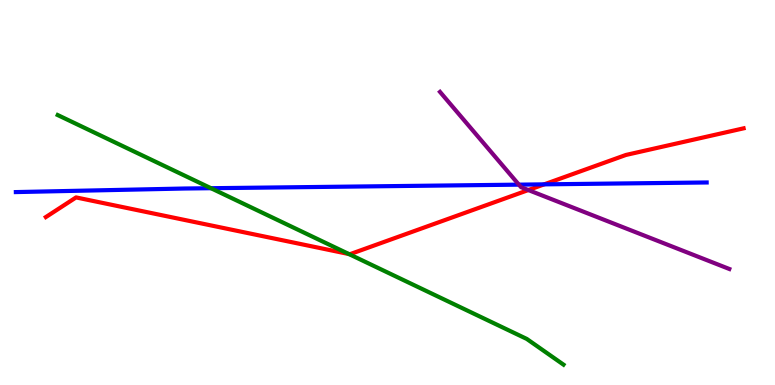[{'lines': ['blue', 'red'], 'intersections': [{'x': 7.02, 'y': 5.21}]}, {'lines': ['green', 'red'], 'intersections': [{'x': 4.5, 'y': 3.4}]}, {'lines': ['purple', 'red'], 'intersections': [{'x': 6.82, 'y': 5.06}]}, {'lines': ['blue', 'green'], 'intersections': [{'x': 2.72, 'y': 5.11}]}, {'lines': ['blue', 'purple'], 'intersections': [{'x': 6.7, 'y': 5.2}]}, {'lines': ['green', 'purple'], 'intersections': []}]